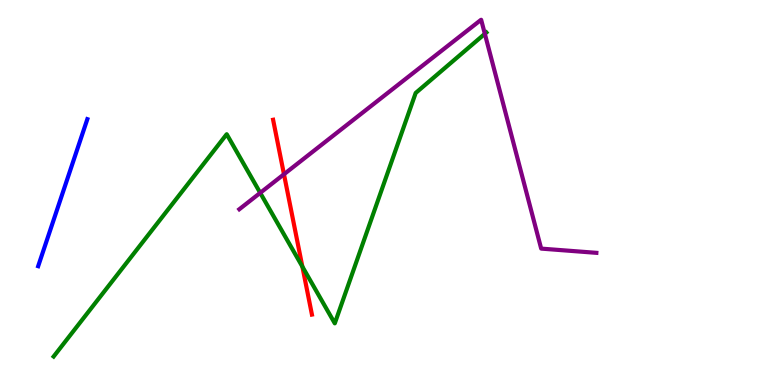[{'lines': ['blue', 'red'], 'intersections': []}, {'lines': ['green', 'red'], 'intersections': [{'x': 3.9, 'y': 3.07}]}, {'lines': ['purple', 'red'], 'intersections': [{'x': 3.66, 'y': 5.47}]}, {'lines': ['blue', 'green'], 'intersections': []}, {'lines': ['blue', 'purple'], 'intersections': []}, {'lines': ['green', 'purple'], 'intersections': [{'x': 3.36, 'y': 4.99}, {'x': 6.26, 'y': 9.12}]}]